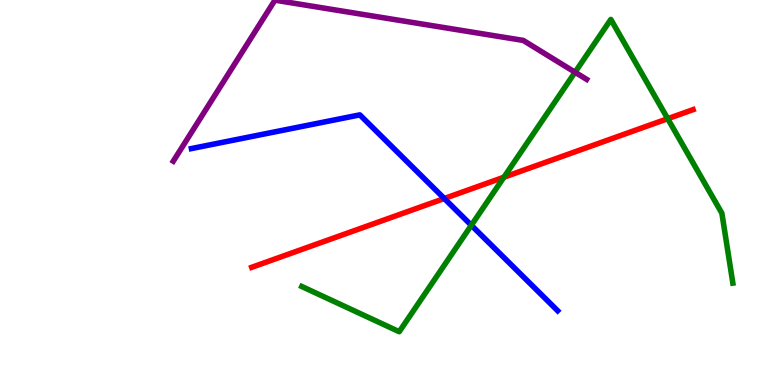[{'lines': ['blue', 'red'], 'intersections': [{'x': 5.73, 'y': 4.84}]}, {'lines': ['green', 'red'], 'intersections': [{'x': 6.5, 'y': 5.4}, {'x': 8.62, 'y': 6.92}]}, {'lines': ['purple', 'red'], 'intersections': []}, {'lines': ['blue', 'green'], 'intersections': [{'x': 6.08, 'y': 4.15}]}, {'lines': ['blue', 'purple'], 'intersections': []}, {'lines': ['green', 'purple'], 'intersections': [{'x': 7.42, 'y': 8.12}]}]